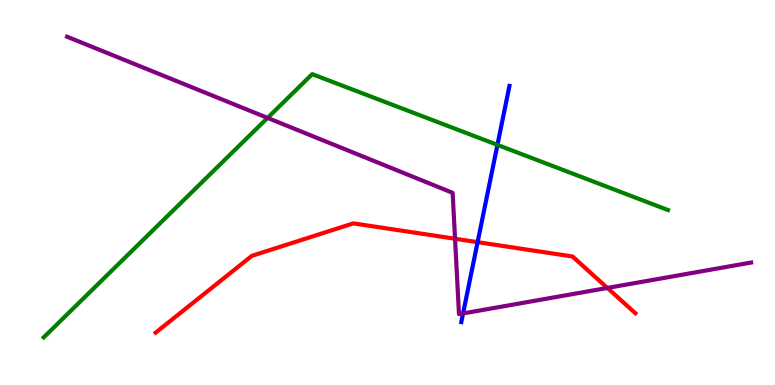[{'lines': ['blue', 'red'], 'intersections': [{'x': 6.16, 'y': 3.71}]}, {'lines': ['green', 'red'], 'intersections': []}, {'lines': ['purple', 'red'], 'intersections': [{'x': 5.87, 'y': 3.8}, {'x': 7.84, 'y': 2.52}]}, {'lines': ['blue', 'green'], 'intersections': [{'x': 6.42, 'y': 6.24}]}, {'lines': ['blue', 'purple'], 'intersections': [{'x': 5.98, 'y': 1.86}]}, {'lines': ['green', 'purple'], 'intersections': [{'x': 3.45, 'y': 6.94}]}]